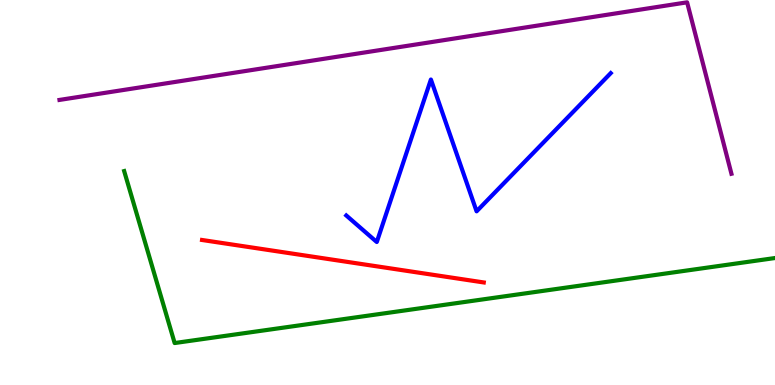[{'lines': ['blue', 'red'], 'intersections': []}, {'lines': ['green', 'red'], 'intersections': []}, {'lines': ['purple', 'red'], 'intersections': []}, {'lines': ['blue', 'green'], 'intersections': []}, {'lines': ['blue', 'purple'], 'intersections': []}, {'lines': ['green', 'purple'], 'intersections': []}]